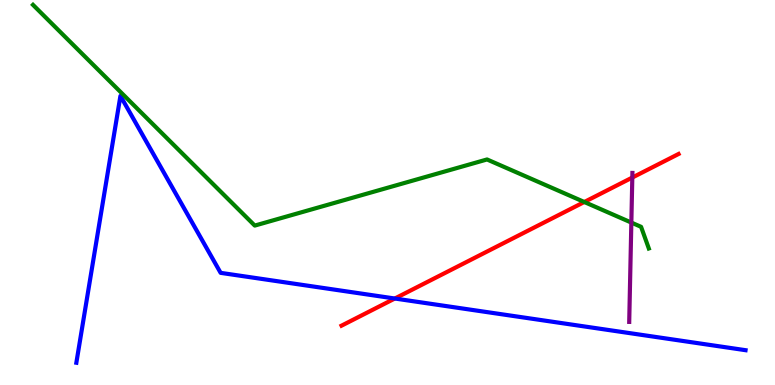[{'lines': ['blue', 'red'], 'intersections': [{'x': 5.09, 'y': 2.25}]}, {'lines': ['green', 'red'], 'intersections': [{'x': 7.54, 'y': 4.75}]}, {'lines': ['purple', 'red'], 'intersections': [{'x': 8.16, 'y': 5.39}]}, {'lines': ['blue', 'green'], 'intersections': []}, {'lines': ['blue', 'purple'], 'intersections': []}, {'lines': ['green', 'purple'], 'intersections': [{'x': 8.15, 'y': 4.22}]}]